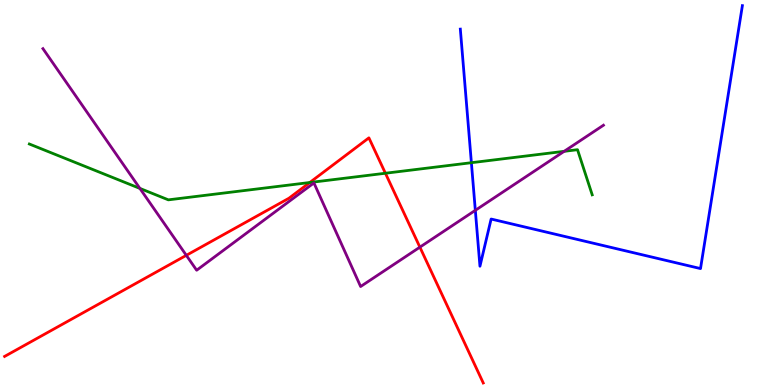[{'lines': ['blue', 'red'], 'intersections': []}, {'lines': ['green', 'red'], 'intersections': [{'x': 4.0, 'y': 5.26}, {'x': 4.97, 'y': 5.5}]}, {'lines': ['purple', 'red'], 'intersections': [{'x': 2.4, 'y': 3.37}, {'x': 5.42, 'y': 3.58}]}, {'lines': ['blue', 'green'], 'intersections': [{'x': 6.08, 'y': 5.77}]}, {'lines': ['blue', 'purple'], 'intersections': [{'x': 6.13, 'y': 4.54}]}, {'lines': ['green', 'purple'], 'intersections': [{'x': 1.81, 'y': 5.11}, {'x': 7.28, 'y': 6.07}]}]